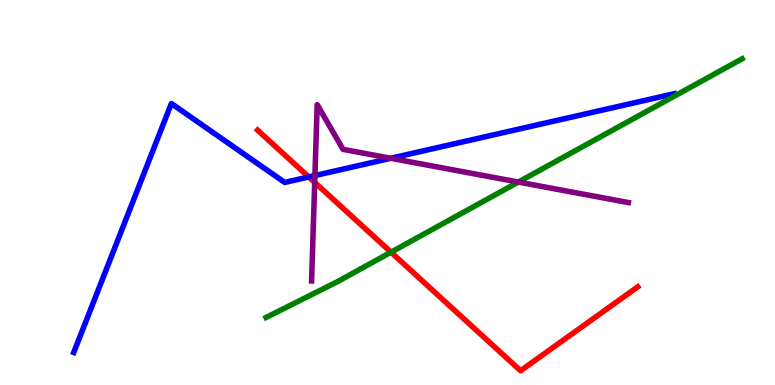[{'lines': ['blue', 'red'], 'intersections': [{'x': 3.98, 'y': 5.4}]}, {'lines': ['green', 'red'], 'intersections': [{'x': 5.05, 'y': 3.45}]}, {'lines': ['purple', 'red'], 'intersections': [{'x': 4.06, 'y': 5.26}]}, {'lines': ['blue', 'green'], 'intersections': []}, {'lines': ['blue', 'purple'], 'intersections': [{'x': 4.06, 'y': 5.44}, {'x': 5.04, 'y': 5.89}]}, {'lines': ['green', 'purple'], 'intersections': [{'x': 6.69, 'y': 5.27}]}]